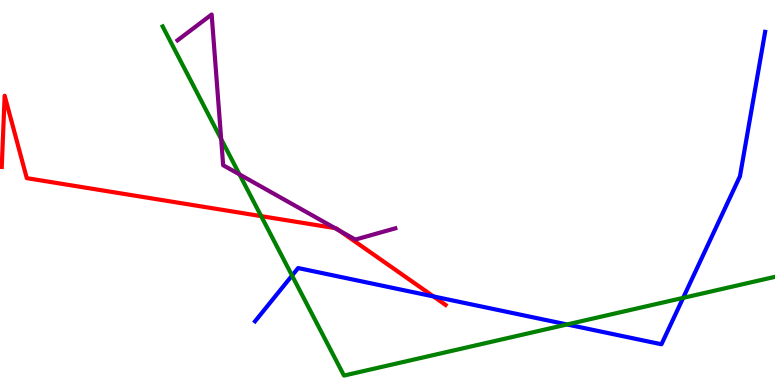[{'lines': ['blue', 'red'], 'intersections': [{'x': 5.59, 'y': 2.3}]}, {'lines': ['green', 'red'], 'intersections': [{'x': 3.37, 'y': 4.39}]}, {'lines': ['purple', 'red'], 'intersections': [{'x': 4.32, 'y': 4.08}, {'x': 4.38, 'y': 4.01}]}, {'lines': ['blue', 'green'], 'intersections': [{'x': 3.77, 'y': 2.84}, {'x': 7.32, 'y': 1.57}, {'x': 8.81, 'y': 2.26}]}, {'lines': ['blue', 'purple'], 'intersections': []}, {'lines': ['green', 'purple'], 'intersections': [{'x': 2.85, 'y': 6.39}, {'x': 3.09, 'y': 5.47}]}]